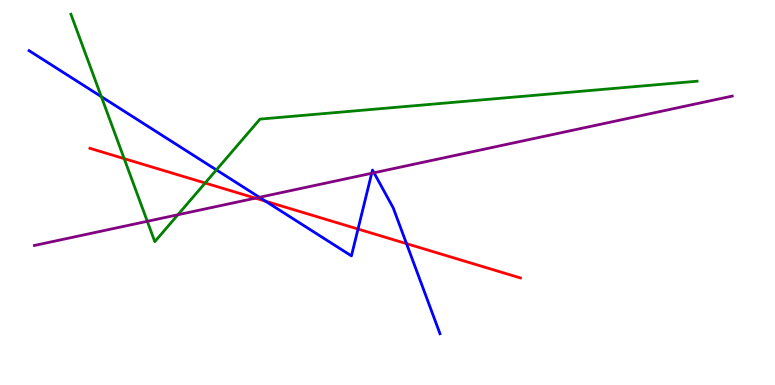[{'lines': ['blue', 'red'], 'intersections': [{'x': 3.43, 'y': 4.77}, {'x': 4.62, 'y': 4.05}, {'x': 5.25, 'y': 3.67}]}, {'lines': ['green', 'red'], 'intersections': [{'x': 1.6, 'y': 5.88}, {'x': 2.65, 'y': 5.25}]}, {'lines': ['purple', 'red'], 'intersections': [{'x': 3.3, 'y': 4.85}]}, {'lines': ['blue', 'green'], 'intersections': [{'x': 1.31, 'y': 7.49}, {'x': 2.79, 'y': 5.59}]}, {'lines': ['blue', 'purple'], 'intersections': [{'x': 3.35, 'y': 4.88}, {'x': 4.8, 'y': 5.5}, {'x': 4.83, 'y': 5.51}]}, {'lines': ['green', 'purple'], 'intersections': [{'x': 1.9, 'y': 4.25}, {'x': 2.3, 'y': 4.42}]}]